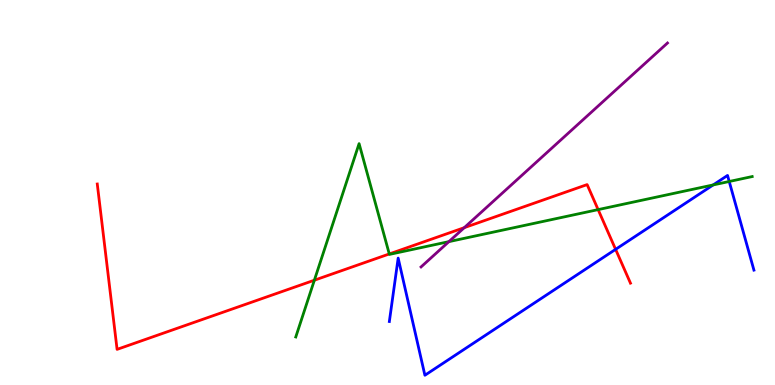[{'lines': ['blue', 'red'], 'intersections': [{'x': 7.94, 'y': 3.52}]}, {'lines': ['green', 'red'], 'intersections': [{'x': 4.06, 'y': 2.72}, {'x': 5.02, 'y': 3.4}, {'x': 7.72, 'y': 4.56}]}, {'lines': ['purple', 'red'], 'intersections': [{'x': 5.99, 'y': 4.09}]}, {'lines': ['blue', 'green'], 'intersections': [{'x': 9.2, 'y': 5.2}, {'x': 9.41, 'y': 5.29}]}, {'lines': ['blue', 'purple'], 'intersections': []}, {'lines': ['green', 'purple'], 'intersections': [{'x': 5.79, 'y': 3.72}]}]